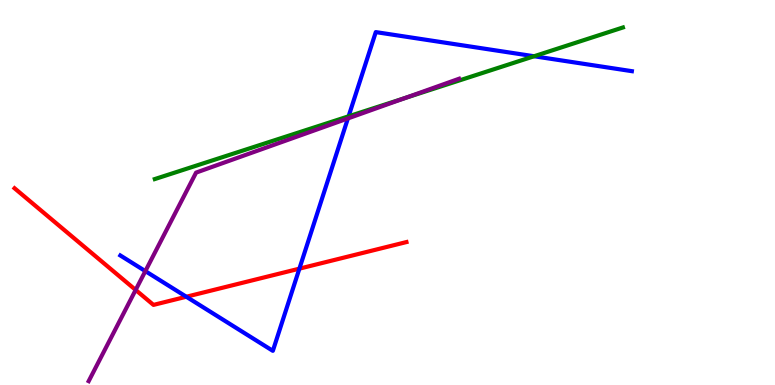[{'lines': ['blue', 'red'], 'intersections': [{'x': 2.4, 'y': 2.29}, {'x': 3.86, 'y': 3.02}]}, {'lines': ['green', 'red'], 'intersections': []}, {'lines': ['purple', 'red'], 'intersections': [{'x': 1.75, 'y': 2.47}]}, {'lines': ['blue', 'green'], 'intersections': [{'x': 4.5, 'y': 6.98}, {'x': 6.89, 'y': 8.54}]}, {'lines': ['blue', 'purple'], 'intersections': [{'x': 1.88, 'y': 2.96}, {'x': 4.49, 'y': 6.92}]}, {'lines': ['green', 'purple'], 'intersections': [{'x': 5.23, 'y': 7.45}]}]